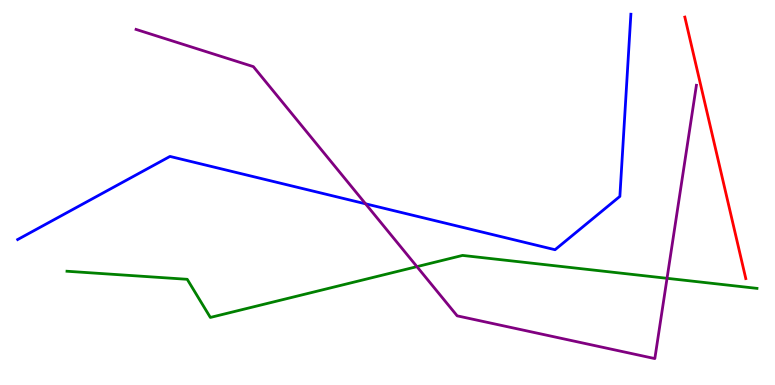[{'lines': ['blue', 'red'], 'intersections': []}, {'lines': ['green', 'red'], 'intersections': []}, {'lines': ['purple', 'red'], 'intersections': []}, {'lines': ['blue', 'green'], 'intersections': []}, {'lines': ['blue', 'purple'], 'intersections': [{'x': 4.72, 'y': 4.71}]}, {'lines': ['green', 'purple'], 'intersections': [{'x': 5.38, 'y': 3.07}, {'x': 8.61, 'y': 2.77}]}]